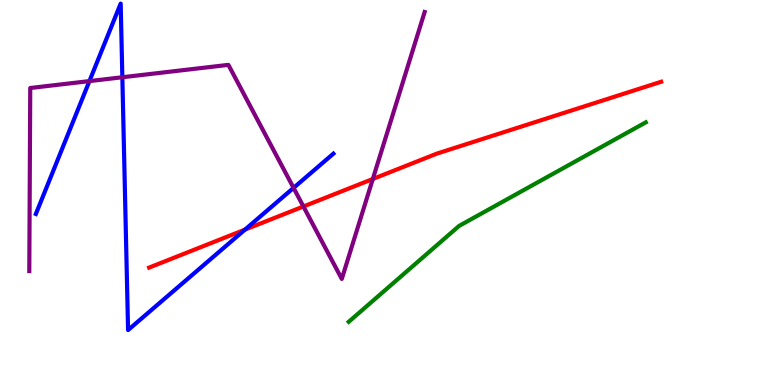[{'lines': ['blue', 'red'], 'intersections': [{'x': 3.16, 'y': 4.04}]}, {'lines': ['green', 'red'], 'intersections': []}, {'lines': ['purple', 'red'], 'intersections': [{'x': 3.91, 'y': 4.64}, {'x': 4.81, 'y': 5.35}]}, {'lines': ['blue', 'green'], 'intersections': []}, {'lines': ['blue', 'purple'], 'intersections': [{'x': 1.15, 'y': 7.89}, {'x': 1.58, 'y': 7.99}, {'x': 3.79, 'y': 5.12}]}, {'lines': ['green', 'purple'], 'intersections': []}]